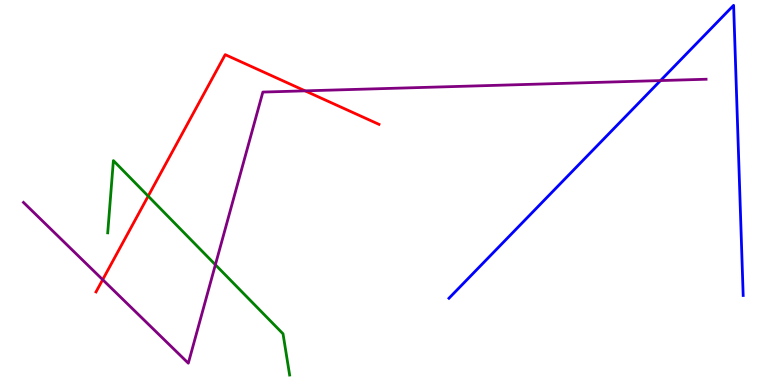[{'lines': ['blue', 'red'], 'intersections': []}, {'lines': ['green', 'red'], 'intersections': [{'x': 1.91, 'y': 4.91}]}, {'lines': ['purple', 'red'], 'intersections': [{'x': 1.32, 'y': 2.74}, {'x': 3.94, 'y': 7.64}]}, {'lines': ['blue', 'green'], 'intersections': []}, {'lines': ['blue', 'purple'], 'intersections': [{'x': 8.52, 'y': 7.91}]}, {'lines': ['green', 'purple'], 'intersections': [{'x': 2.78, 'y': 3.12}]}]